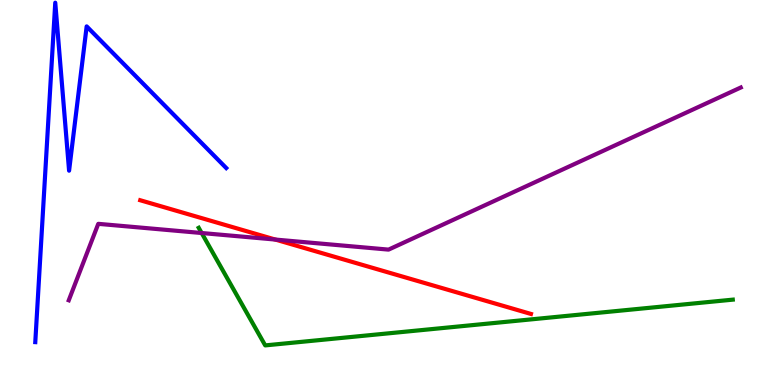[{'lines': ['blue', 'red'], 'intersections': []}, {'lines': ['green', 'red'], 'intersections': []}, {'lines': ['purple', 'red'], 'intersections': [{'x': 3.55, 'y': 3.78}]}, {'lines': ['blue', 'green'], 'intersections': []}, {'lines': ['blue', 'purple'], 'intersections': []}, {'lines': ['green', 'purple'], 'intersections': [{'x': 2.6, 'y': 3.95}]}]